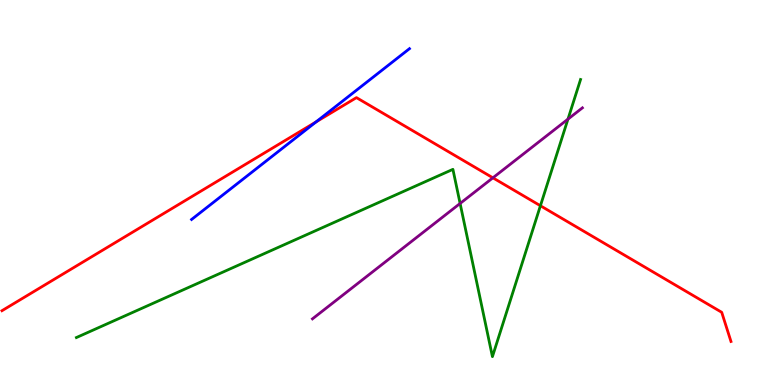[{'lines': ['blue', 'red'], 'intersections': [{'x': 4.08, 'y': 6.83}]}, {'lines': ['green', 'red'], 'intersections': [{'x': 6.97, 'y': 4.66}]}, {'lines': ['purple', 'red'], 'intersections': [{'x': 6.36, 'y': 5.38}]}, {'lines': ['blue', 'green'], 'intersections': []}, {'lines': ['blue', 'purple'], 'intersections': []}, {'lines': ['green', 'purple'], 'intersections': [{'x': 5.94, 'y': 4.72}, {'x': 7.33, 'y': 6.91}]}]